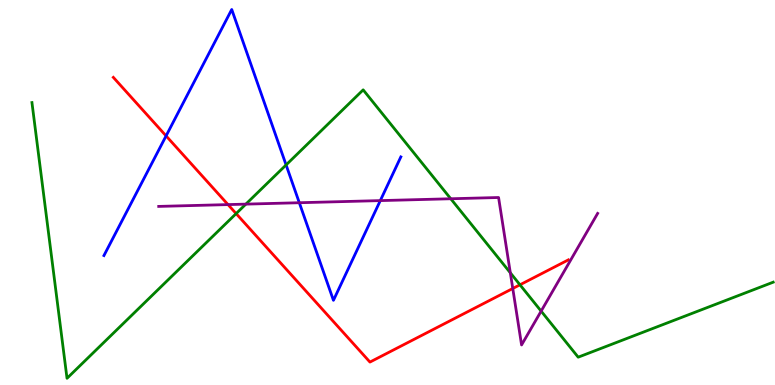[{'lines': ['blue', 'red'], 'intersections': [{'x': 2.14, 'y': 6.47}]}, {'lines': ['green', 'red'], 'intersections': [{'x': 3.05, 'y': 4.45}, {'x': 6.71, 'y': 2.6}]}, {'lines': ['purple', 'red'], 'intersections': [{'x': 2.94, 'y': 4.69}, {'x': 6.62, 'y': 2.51}]}, {'lines': ['blue', 'green'], 'intersections': [{'x': 3.69, 'y': 5.72}]}, {'lines': ['blue', 'purple'], 'intersections': [{'x': 3.86, 'y': 4.73}, {'x': 4.91, 'y': 4.79}]}, {'lines': ['green', 'purple'], 'intersections': [{'x': 3.17, 'y': 4.7}, {'x': 5.82, 'y': 4.84}, {'x': 6.58, 'y': 2.91}, {'x': 6.98, 'y': 1.92}]}]